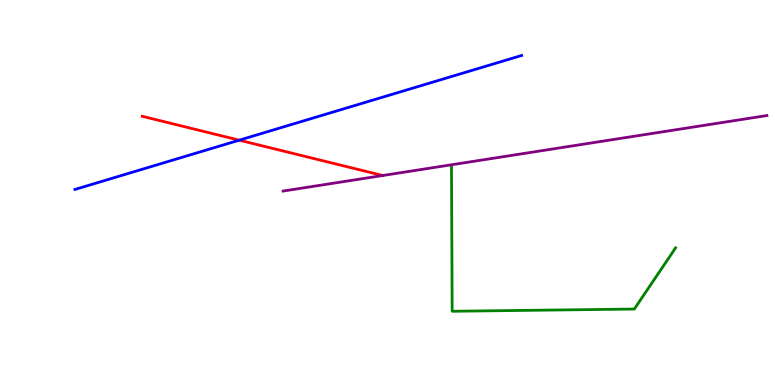[{'lines': ['blue', 'red'], 'intersections': [{'x': 3.09, 'y': 6.36}]}, {'lines': ['green', 'red'], 'intersections': []}, {'lines': ['purple', 'red'], 'intersections': []}, {'lines': ['blue', 'green'], 'intersections': []}, {'lines': ['blue', 'purple'], 'intersections': []}, {'lines': ['green', 'purple'], 'intersections': []}]